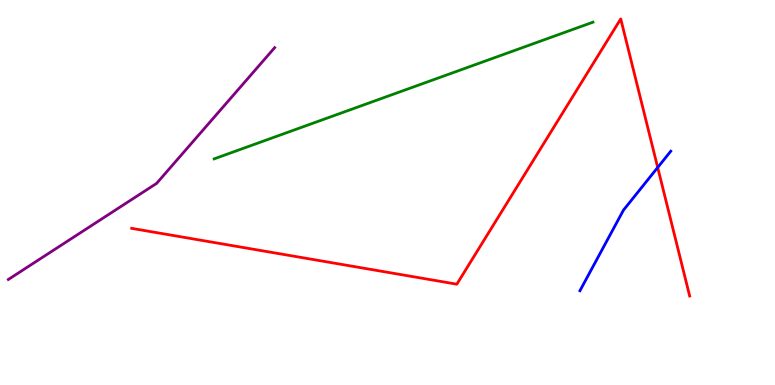[{'lines': ['blue', 'red'], 'intersections': [{'x': 8.49, 'y': 5.65}]}, {'lines': ['green', 'red'], 'intersections': []}, {'lines': ['purple', 'red'], 'intersections': []}, {'lines': ['blue', 'green'], 'intersections': []}, {'lines': ['blue', 'purple'], 'intersections': []}, {'lines': ['green', 'purple'], 'intersections': []}]